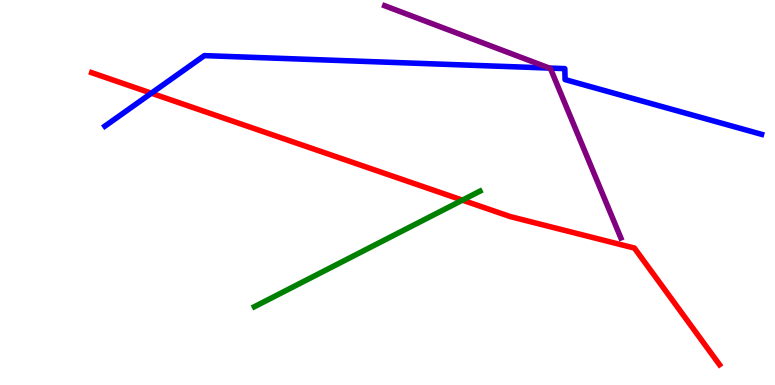[{'lines': ['blue', 'red'], 'intersections': [{'x': 1.95, 'y': 7.58}]}, {'lines': ['green', 'red'], 'intersections': [{'x': 5.97, 'y': 4.8}]}, {'lines': ['purple', 'red'], 'intersections': []}, {'lines': ['blue', 'green'], 'intersections': []}, {'lines': ['blue', 'purple'], 'intersections': [{'x': 7.09, 'y': 8.23}]}, {'lines': ['green', 'purple'], 'intersections': []}]